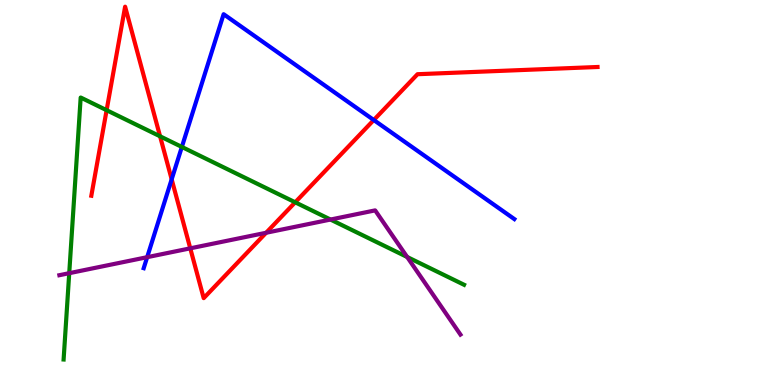[{'lines': ['blue', 'red'], 'intersections': [{'x': 2.22, 'y': 5.34}, {'x': 4.82, 'y': 6.88}]}, {'lines': ['green', 'red'], 'intersections': [{'x': 1.38, 'y': 7.14}, {'x': 2.07, 'y': 6.46}, {'x': 3.81, 'y': 4.75}]}, {'lines': ['purple', 'red'], 'intersections': [{'x': 2.46, 'y': 3.55}, {'x': 3.43, 'y': 3.95}]}, {'lines': ['blue', 'green'], 'intersections': [{'x': 2.35, 'y': 6.18}]}, {'lines': ['blue', 'purple'], 'intersections': [{'x': 1.9, 'y': 3.32}]}, {'lines': ['green', 'purple'], 'intersections': [{'x': 0.893, 'y': 2.9}, {'x': 4.26, 'y': 4.3}, {'x': 5.25, 'y': 3.33}]}]